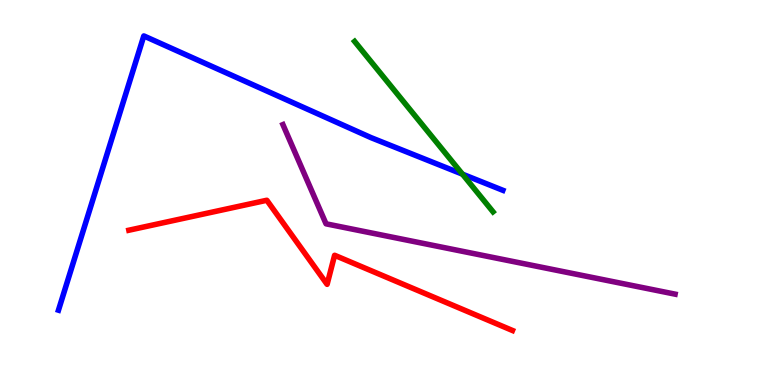[{'lines': ['blue', 'red'], 'intersections': []}, {'lines': ['green', 'red'], 'intersections': []}, {'lines': ['purple', 'red'], 'intersections': []}, {'lines': ['blue', 'green'], 'intersections': [{'x': 5.97, 'y': 5.48}]}, {'lines': ['blue', 'purple'], 'intersections': []}, {'lines': ['green', 'purple'], 'intersections': []}]